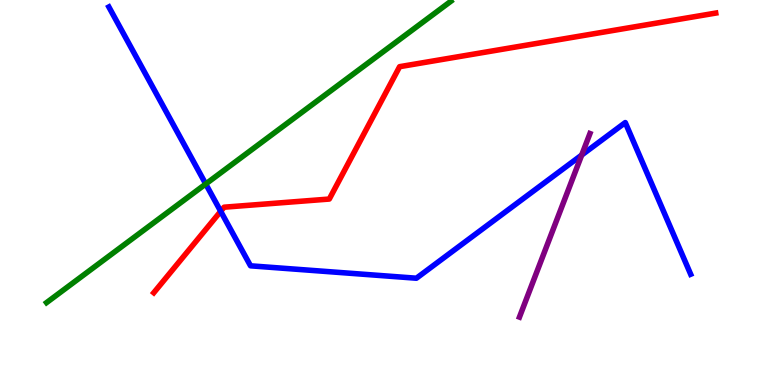[{'lines': ['blue', 'red'], 'intersections': [{'x': 2.85, 'y': 4.51}]}, {'lines': ['green', 'red'], 'intersections': []}, {'lines': ['purple', 'red'], 'intersections': []}, {'lines': ['blue', 'green'], 'intersections': [{'x': 2.65, 'y': 5.22}]}, {'lines': ['blue', 'purple'], 'intersections': [{'x': 7.51, 'y': 5.97}]}, {'lines': ['green', 'purple'], 'intersections': []}]